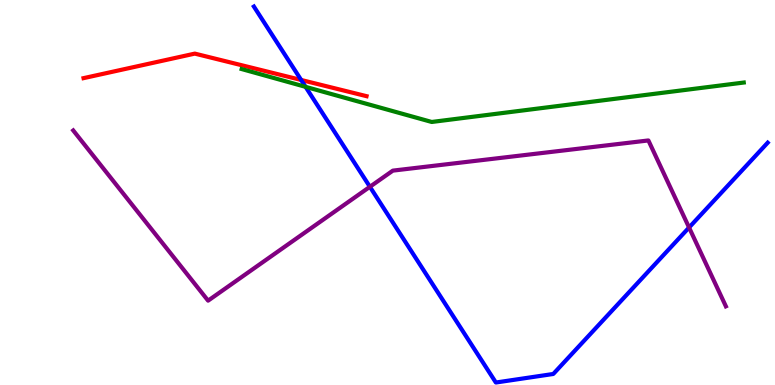[{'lines': ['blue', 'red'], 'intersections': [{'x': 3.89, 'y': 7.92}]}, {'lines': ['green', 'red'], 'intersections': []}, {'lines': ['purple', 'red'], 'intersections': []}, {'lines': ['blue', 'green'], 'intersections': [{'x': 3.94, 'y': 7.74}]}, {'lines': ['blue', 'purple'], 'intersections': [{'x': 4.77, 'y': 5.15}, {'x': 8.89, 'y': 4.09}]}, {'lines': ['green', 'purple'], 'intersections': []}]